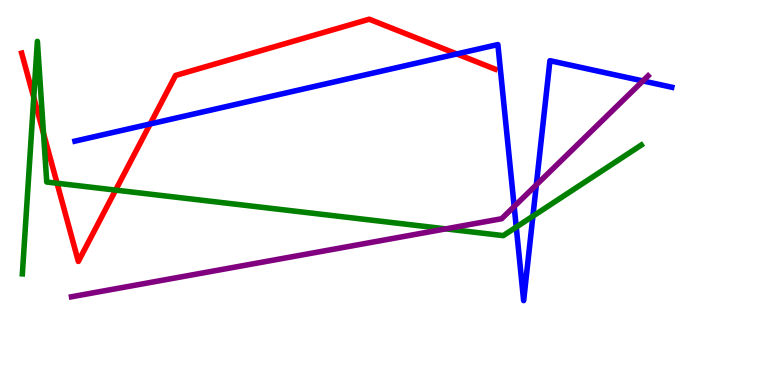[{'lines': ['blue', 'red'], 'intersections': [{'x': 1.94, 'y': 6.78}, {'x': 5.89, 'y': 8.6}]}, {'lines': ['green', 'red'], 'intersections': [{'x': 0.436, 'y': 7.47}, {'x': 0.561, 'y': 6.54}, {'x': 0.736, 'y': 5.24}, {'x': 1.49, 'y': 5.06}]}, {'lines': ['purple', 'red'], 'intersections': []}, {'lines': ['blue', 'green'], 'intersections': [{'x': 6.66, 'y': 4.1}, {'x': 6.88, 'y': 4.39}]}, {'lines': ['blue', 'purple'], 'intersections': [{'x': 6.63, 'y': 4.64}, {'x': 6.92, 'y': 5.2}, {'x': 8.3, 'y': 7.9}]}, {'lines': ['green', 'purple'], 'intersections': [{'x': 5.75, 'y': 4.06}]}]